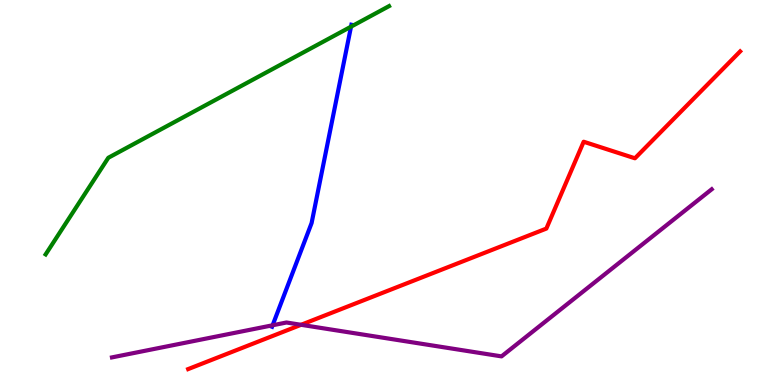[{'lines': ['blue', 'red'], 'intersections': []}, {'lines': ['green', 'red'], 'intersections': []}, {'lines': ['purple', 'red'], 'intersections': [{'x': 3.88, 'y': 1.56}]}, {'lines': ['blue', 'green'], 'intersections': [{'x': 4.53, 'y': 9.31}]}, {'lines': ['blue', 'purple'], 'intersections': [{'x': 3.52, 'y': 1.55}]}, {'lines': ['green', 'purple'], 'intersections': []}]